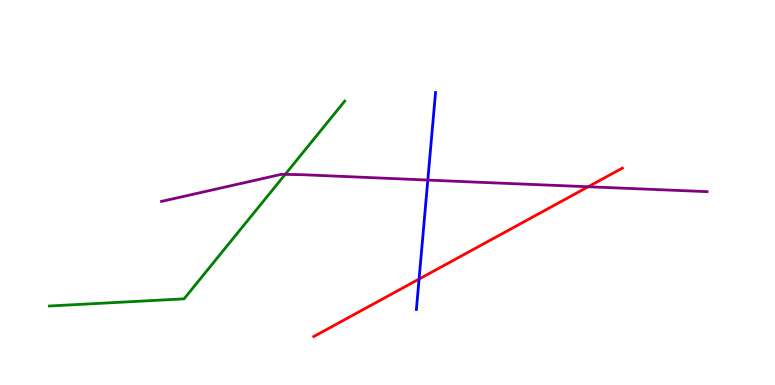[{'lines': ['blue', 'red'], 'intersections': [{'x': 5.41, 'y': 2.75}]}, {'lines': ['green', 'red'], 'intersections': []}, {'lines': ['purple', 'red'], 'intersections': [{'x': 7.59, 'y': 5.15}]}, {'lines': ['blue', 'green'], 'intersections': []}, {'lines': ['blue', 'purple'], 'intersections': [{'x': 5.52, 'y': 5.32}]}, {'lines': ['green', 'purple'], 'intersections': [{'x': 3.68, 'y': 5.47}]}]